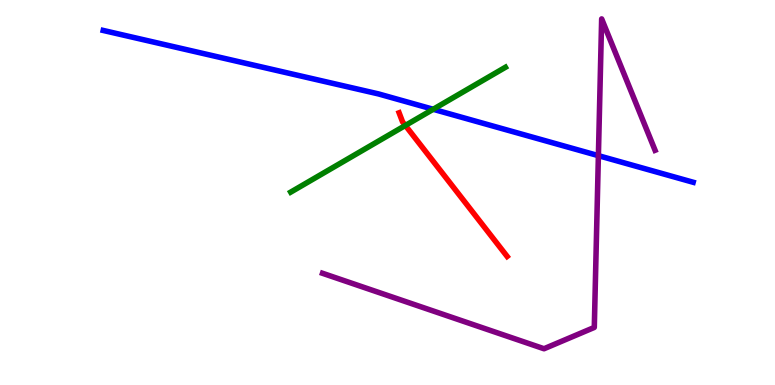[{'lines': ['blue', 'red'], 'intersections': []}, {'lines': ['green', 'red'], 'intersections': [{'x': 5.23, 'y': 6.74}]}, {'lines': ['purple', 'red'], 'intersections': []}, {'lines': ['blue', 'green'], 'intersections': [{'x': 5.59, 'y': 7.16}]}, {'lines': ['blue', 'purple'], 'intersections': [{'x': 7.72, 'y': 5.96}]}, {'lines': ['green', 'purple'], 'intersections': []}]